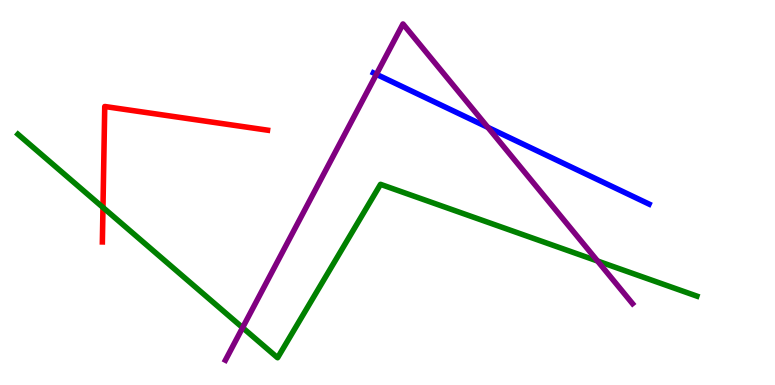[{'lines': ['blue', 'red'], 'intersections': []}, {'lines': ['green', 'red'], 'intersections': [{'x': 1.33, 'y': 4.61}]}, {'lines': ['purple', 'red'], 'intersections': []}, {'lines': ['blue', 'green'], 'intersections': []}, {'lines': ['blue', 'purple'], 'intersections': [{'x': 4.86, 'y': 8.07}, {'x': 6.29, 'y': 6.69}]}, {'lines': ['green', 'purple'], 'intersections': [{'x': 3.13, 'y': 1.49}, {'x': 7.71, 'y': 3.22}]}]